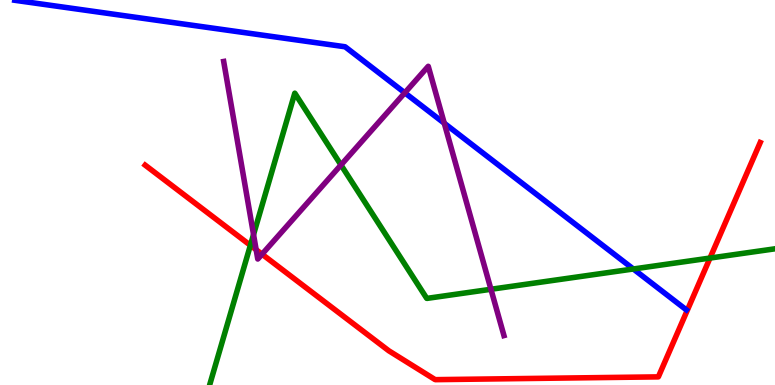[{'lines': ['blue', 'red'], 'intersections': []}, {'lines': ['green', 'red'], 'intersections': [{'x': 3.23, 'y': 3.63}, {'x': 9.16, 'y': 3.3}]}, {'lines': ['purple', 'red'], 'intersections': [{'x': 3.31, 'y': 3.51}, {'x': 3.38, 'y': 3.4}]}, {'lines': ['blue', 'green'], 'intersections': [{'x': 8.17, 'y': 3.01}]}, {'lines': ['blue', 'purple'], 'intersections': [{'x': 5.22, 'y': 7.59}, {'x': 5.73, 'y': 6.8}]}, {'lines': ['green', 'purple'], 'intersections': [{'x': 3.27, 'y': 3.91}, {'x': 4.4, 'y': 5.71}, {'x': 6.33, 'y': 2.49}]}]